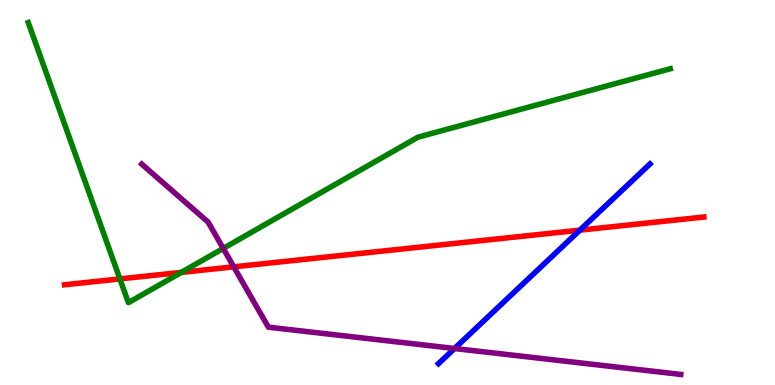[{'lines': ['blue', 'red'], 'intersections': [{'x': 7.48, 'y': 4.02}]}, {'lines': ['green', 'red'], 'intersections': [{'x': 1.55, 'y': 2.76}, {'x': 2.34, 'y': 2.92}]}, {'lines': ['purple', 'red'], 'intersections': [{'x': 3.02, 'y': 3.07}]}, {'lines': ['blue', 'green'], 'intersections': []}, {'lines': ['blue', 'purple'], 'intersections': [{'x': 5.86, 'y': 0.948}]}, {'lines': ['green', 'purple'], 'intersections': [{'x': 2.88, 'y': 3.55}]}]